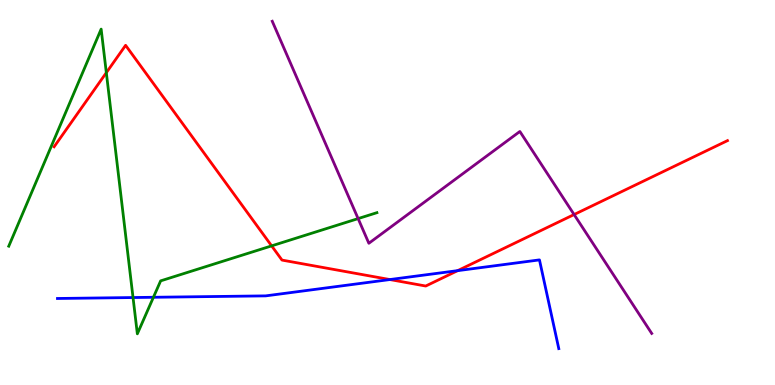[{'lines': ['blue', 'red'], 'intersections': [{'x': 5.03, 'y': 2.74}, {'x': 5.91, 'y': 2.97}]}, {'lines': ['green', 'red'], 'intersections': [{'x': 1.37, 'y': 8.11}, {'x': 3.51, 'y': 3.61}]}, {'lines': ['purple', 'red'], 'intersections': [{'x': 7.41, 'y': 4.43}]}, {'lines': ['blue', 'green'], 'intersections': [{'x': 1.72, 'y': 2.27}, {'x': 1.98, 'y': 2.28}]}, {'lines': ['blue', 'purple'], 'intersections': []}, {'lines': ['green', 'purple'], 'intersections': [{'x': 4.62, 'y': 4.32}]}]